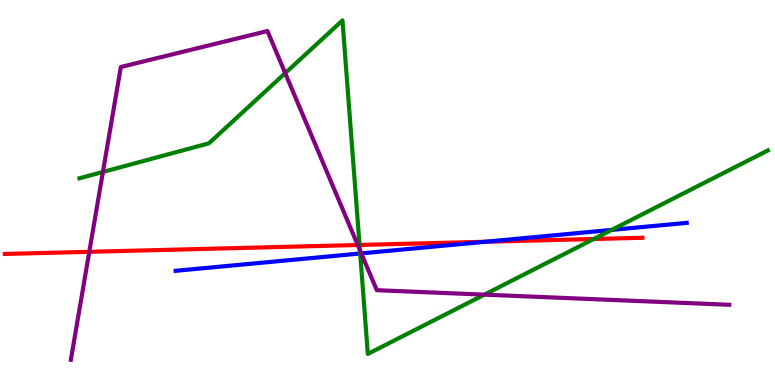[{'lines': ['blue', 'red'], 'intersections': [{'x': 6.26, 'y': 3.72}]}, {'lines': ['green', 'red'], 'intersections': [{'x': 4.64, 'y': 3.64}, {'x': 7.66, 'y': 3.79}]}, {'lines': ['purple', 'red'], 'intersections': [{'x': 1.15, 'y': 3.46}, {'x': 4.62, 'y': 3.64}]}, {'lines': ['blue', 'green'], 'intersections': [{'x': 4.65, 'y': 3.42}, {'x': 7.89, 'y': 4.03}]}, {'lines': ['blue', 'purple'], 'intersections': [{'x': 4.66, 'y': 3.42}]}, {'lines': ['green', 'purple'], 'intersections': [{'x': 1.33, 'y': 5.53}, {'x': 3.68, 'y': 8.1}, {'x': 4.64, 'y': 3.5}, {'x': 6.25, 'y': 2.35}]}]